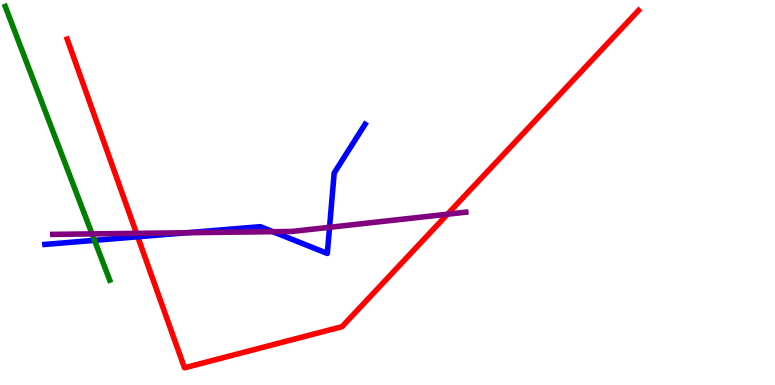[{'lines': ['blue', 'red'], 'intersections': [{'x': 1.78, 'y': 3.85}]}, {'lines': ['green', 'red'], 'intersections': []}, {'lines': ['purple', 'red'], 'intersections': [{'x': 1.76, 'y': 3.94}, {'x': 5.77, 'y': 4.44}]}, {'lines': ['blue', 'green'], 'intersections': [{'x': 1.22, 'y': 3.76}]}, {'lines': ['blue', 'purple'], 'intersections': [{'x': 2.41, 'y': 3.95}, {'x': 3.52, 'y': 3.98}, {'x': 4.25, 'y': 4.1}]}, {'lines': ['green', 'purple'], 'intersections': [{'x': 1.19, 'y': 3.92}]}]